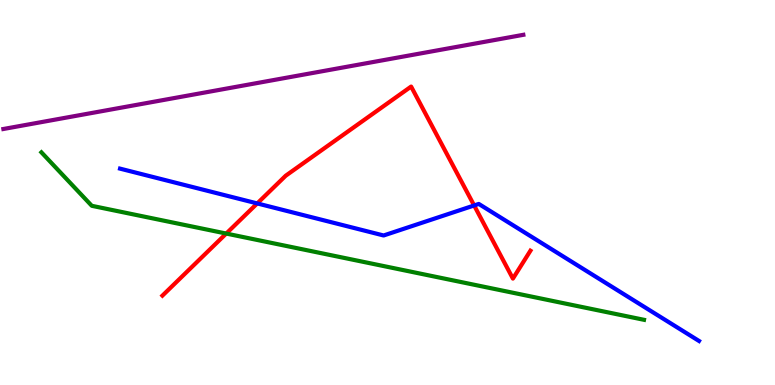[{'lines': ['blue', 'red'], 'intersections': [{'x': 3.32, 'y': 4.72}, {'x': 6.12, 'y': 4.66}]}, {'lines': ['green', 'red'], 'intersections': [{'x': 2.92, 'y': 3.93}]}, {'lines': ['purple', 'red'], 'intersections': []}, {'lines': ['blue', 'green'], 'intersections': []}, {'lines': ['blue', 'purple'], 'intersections': []}, {'lines': ['green', 'purple'], 'intersections': []}]